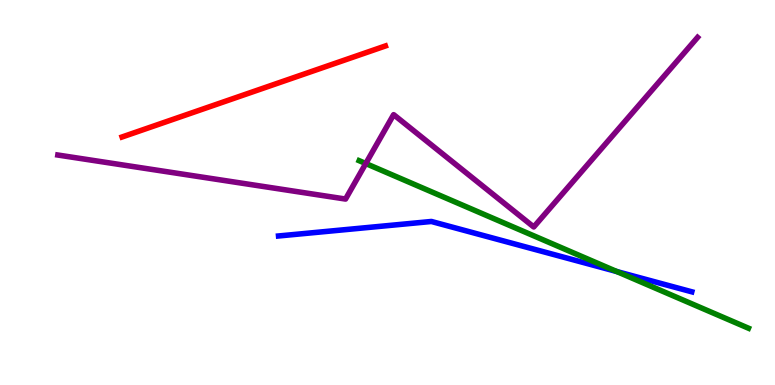[{'lines': ['blue', 'red'], 'intersections': []}, {'lines': ['green', 'red'], 'intersections': []}, {'lines': ['purple', 'red'], 'intersections': []}, {'lines': ['blue', 'green'], 'intersections': [{'x': 7.96, 'y': 2.95}]}, {'lines': ['blue', 'purple'], 'intersections': []}, {'lines': ['green', 'purple'], 'intersections': [{'x': 4.72, 'y': 5.75}]}]